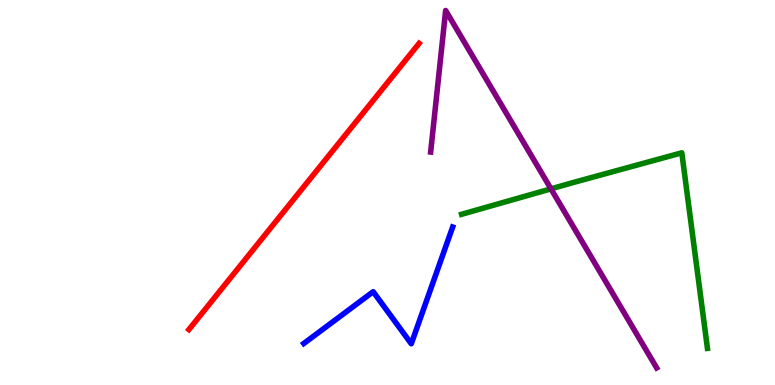[{'lines': ['blue', 'red'], 'intersections': []}, {'lines': ['green', 'red'], 'intersections': []}, {'lines': ['purple', 'red'], 'intersections': []}, {'lines': ['blue', 'green'], 'intersections': []}, {'lines': ['blue', 'purple'], 'intersections': []}, {'lines': ['green', 'purple'], 'intersections': [{'x': 7.11, 'y': 5.09}]}]